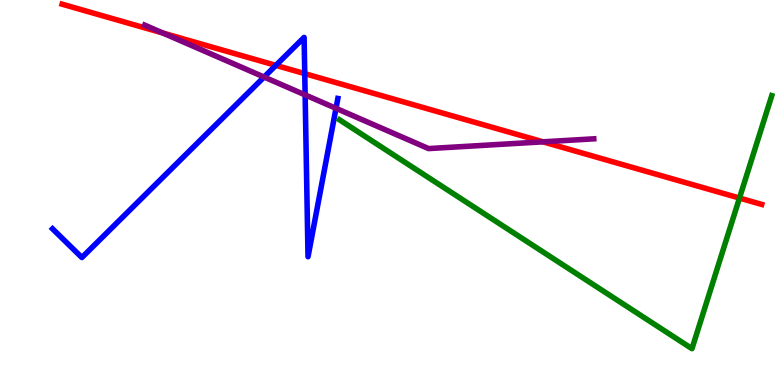[{'lines': ['blue', 'red'], 'intersections': [{'x': 3.56, 'y': 8.3}, {'x': 3.93, 'y': 8.09}]}, {'lines': ['green', 'red'], 'intersections': [{'x': 9.54, 'y': 4.86}]}, {'lines': ['purple', 'red'], 'intersections': [{'x': 2.1, 'y': 9.14}, {'x': 7.01, 'y': 6.32}]}, {'lines': ['blue', 'green'], 'intersections': []}, {'lines': ['blue', 'purple'], 'intersections': [{'x': 3.41, 'y': 8.0}, {'x': 3.94, 'y': 7.54}, {'x': 4.34, 'y': 7.19}]}, {'lines': ['green', 'purple'], 'intersections': []}]